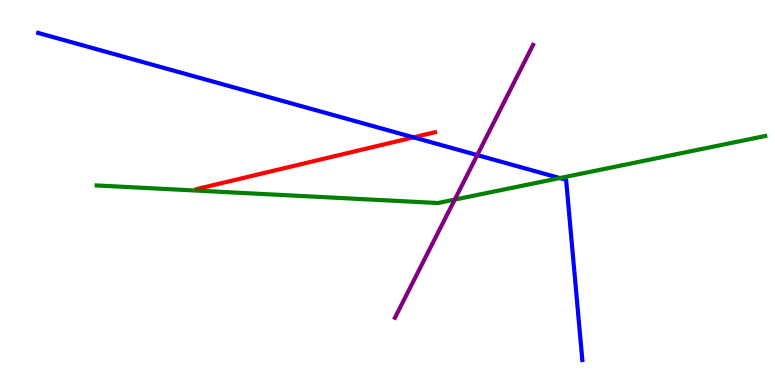[{'lines': ['blue', 'red'], 'intersections': [{'x': 5.34, 'y': 6.43}]}, {'lines': ['green', 'red'], 'intersections': []}, {'lines': ['purple', 'red'], 'intersections': []}, {'lines': ['blue', 'green'], 'intersections': [{'x': 7.22, 'y': 5.38}]}, {'lines': ['blue', 'purple'], 'intersections': [{'x': 6.16, 'y': 5.97}]}, {'lines': ['green', 'purple'], 'intersections': [{'x': 5.87, 'y': 4.82}]}]